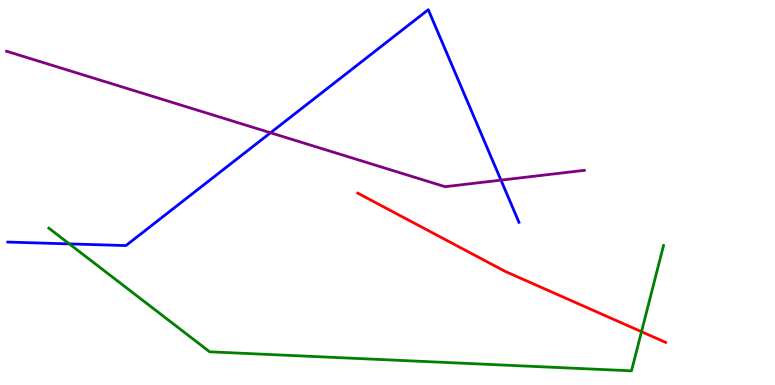[{'lines': ['blue', 'red'], 'intersections': []}, {'lines': ['green', 'red'], 'intersections': [{'x': 8.28, 'y': 1.38}]}, {'lines': ['purple', 'red'], 'intersections': []}, {'lines': ['blue', 'green'], 'intersections': [{'x': 0.894, 'y': 3.67}]}, {'lines': ['blue', 'purple'], 'intersections': [{'x': 3.49, 'y': 6.55}, {'x': 6.46, 'y': 5.32}]}, {'lines': ['green', 'purple'], 'intersections': []}]